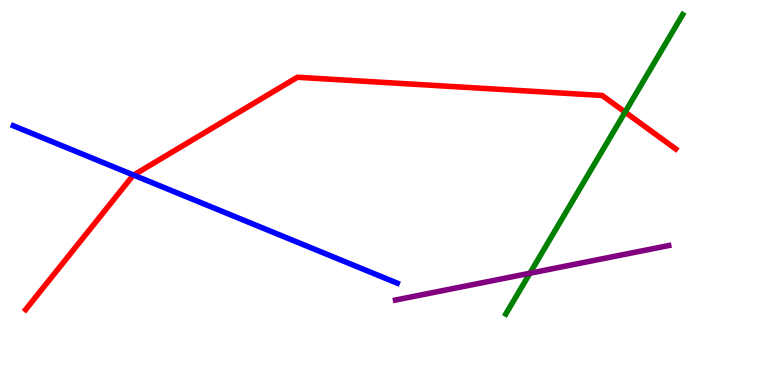[{'lines': ['blue', 'red'], 'intersections': [{'x': 1.72, 'y': 5.45}]}, {'lines': ['green', 'red'], 'intersections': [{'x': 8.07, 'y': 7.09}]}, {'lines': ['purple', 'red'], 'intersections': []}, {'lines': ['blue', 'green'], 'intersections': []}, {'lines': ['blue', 'purple'], 'intersections': []}, {'lines': ['green', 'purple'], 'intersections': [{'x': 6.84, 'y': 2.9}]}]